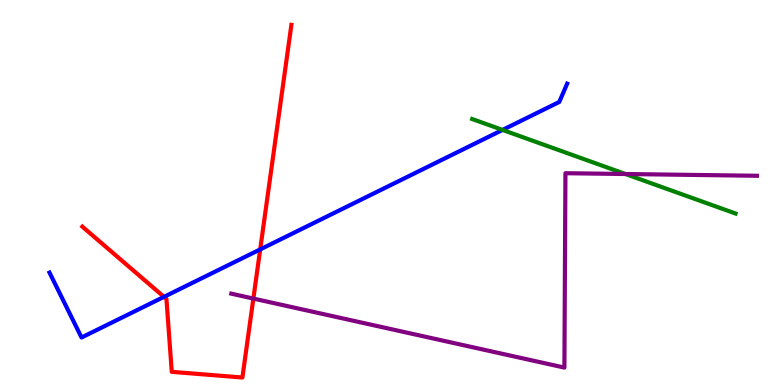[{'lines': ['blue', 'red'], 'intersections': [{'x': 2.12, 'y': 2.29}, {'x': 3.36, 'y': 3.52}]}, {'lines': ['green', 'red'], 'intersections': []}, {'lines': ['purple', 'red'], 'intersections': [{'x': 3.27, 'y': 2.25}]}, {'lines': ['blue', 'green'], 'intersections': [{'x': 6.48, 'y': 6.63}]}, {'lines': ['blue', 'purple'], 'intersections': []}, {'lines': ['green', 'purple'], 'intersections': [{'x': 8.07, 'y': 5.48}]}]